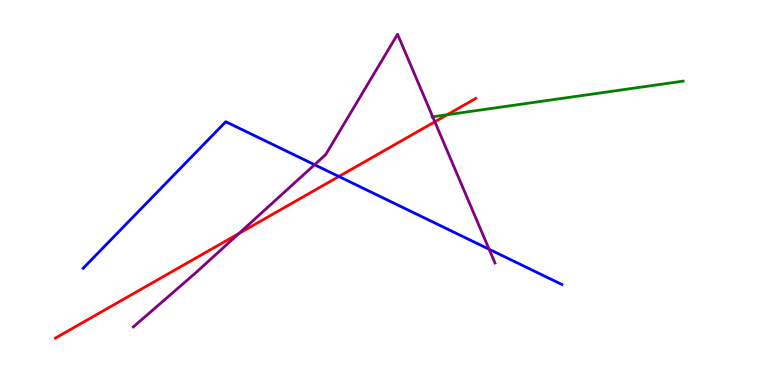[{'lines': ['blue', 'red'], 'intersections': [{'x': 4.37, 'y': 5.42}]}, {'lines': ['green', 'red'], 'intersections': [{'x': 5.77, 'y': 7.02}]}, {'lines': ['purple', 'red'], 'intersections': [{'x': 3.08, 'y': 3.94}, {'x': 5.61, 'y': 6.84}]}, {'lines': ['blue', 'green'], 'intersections': []}, {'lines': ['blue', 'purple'], 'intersections': [{'x': 4.06, 'y': 5.72}, {'x': 6.31, 'y': 3.53}]}, {'lines': ['green', 'purple'], 'intersections': [{'x': 5.58, 'y': 6.97}]}]